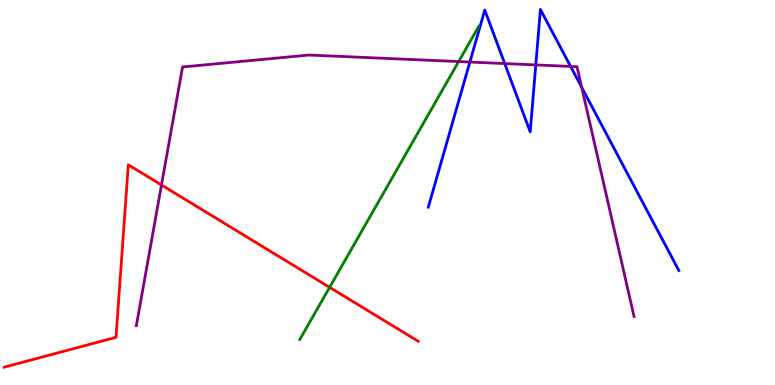[{'lines': ['blue', 'red'], 'intersections': []}, {'lines': ['green', 'red'], 'intersections': [{'x': 4.25, 'y': 2.54}]}, {'lines': ['purple', 'red'], 'intersections': [{'x': 2.08, 'y': 5.2}]}, {'lines': ['blue', 'green'], 'intersections': []}, {'lines': ['blue', 'purple'], 'intersections': [{'x': 6.06, 'y': 8.39}, {'x': 6.51, 'y': 8.35}, {'x': 6.91, 'y': 8.31}, {'x': 7.36, 'y': 8.27}, {'x': 7.51, 'y': 7.73}]}, {'lines': ['green', 'purple'], 'intersections': [{'x': 5.92, 'y': 8.4}]}]